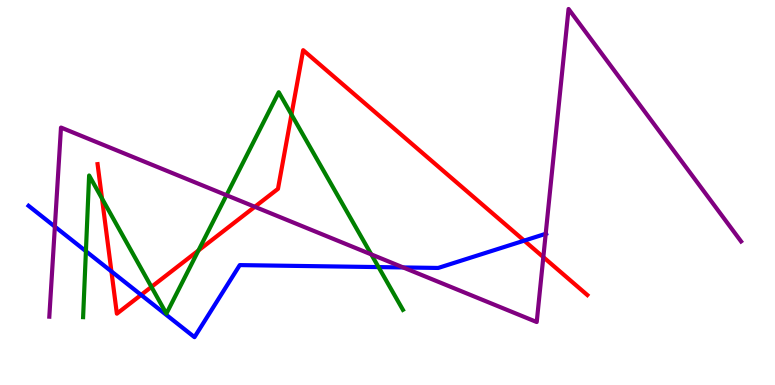[{'lines': ['blue', 'red'], 'intersections': [{'x': 1.44, 'y': 2.95}, {'x': 1.82, 'y': 2.34}, {'x': 6.76, 'y': 3.75}]}, {'lines': ['green', 'red'], 'intersections': [{'x': 1.32, 'y': 4.84}, {'x': 1.95, 'y': 2.55}, {'x': 2.56, 'y': 3.49}, {'x': 3.76, 'y': 7.03}]}, {'lines': ['purple', 'red'], 'intersections': [{'x': 3.29, 'y': 4.63}, {'x': 7.01, 'y': 3.32}]}, {'lines': ['blue', 'green'], 'intersections': [{'x': 1.11, 'y': 3.48}, {'x': 4.88, 'y': 3.06}]}, {'lines': ['blue', 'purple'], 'intersections': [{'x': 0.708, 'y': 4.11}, {'x': 5.2, 'y': 3.05}, {'x': 7.04, 'y': 3.93}]}, {'lines': ['green', 'purple'], 'intersections': [{'x': 2.92, 'y': 4.93}, {'x': 4.79, 'y': 3.39}]}]